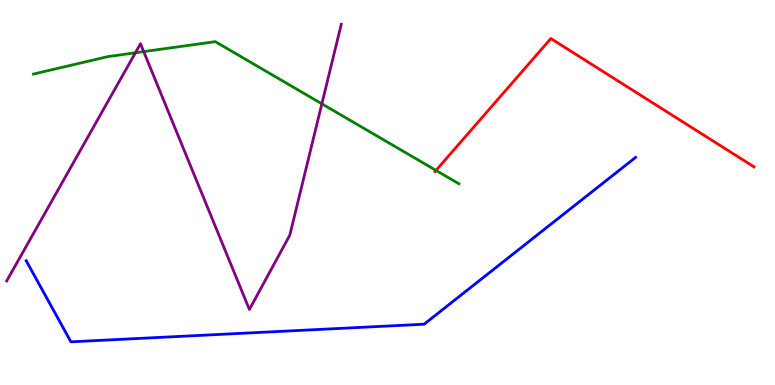[{'lines': ['blue', 'red'], 'intersections': []}, {'lines': ['green', 'red'], 'intersections': [{'x': 5.63, 'y': 5.57}]}, {'lines': ['purple', 'red'], 'intersections': []}, {'lines': ['blue', 'green'], 'intersections': []}, {'lines': ['blue', 'purple'], 'intersections': []}, {'lines': ['green', 'purple'], 'intersections': [{'x': 1.75, 'y': 8.63}, {'x': 1.85, 'y': 8.66}, {'x': 4.15, 'y': 7.3}]}]